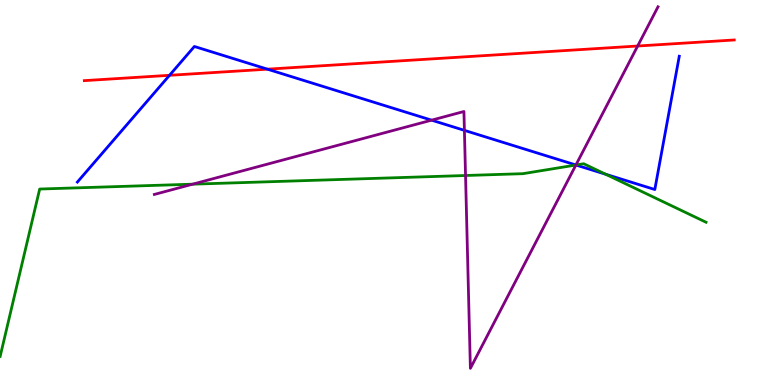[{'lines': ['blue', 'red'], 'intersections': [{'x': 2.19, 'y': 8.04}, {'x': 3.45, 'y': 8.2}]}, {'lines': ['green', 'red'], 'intersections': []}, {'lines': ['purple', 'red'], 'intersections': [{'x': 8.23, 'y': 8.8}]}, {'lines': ['blue', 'green'], 'intersections': [{'x': 7.43, 'y': 5.71}, {'x': 7.81, 'y': 5.47}]}, {'lines': ['blue', 'purple'], 'intersections': [{'x': 5.57, 'y': 6.88}, {'x': 5.99, 'y': 6.61}, {'x': 7.43, 'y': 5.71}]}, {'lines': ['green', 'purple'], 'intersections': [{'x': 2.49, 'y': 5.22}, {'x': 6.01, 'y': 5.44}, {'x': 7.43, 'y': 5.71}]}]